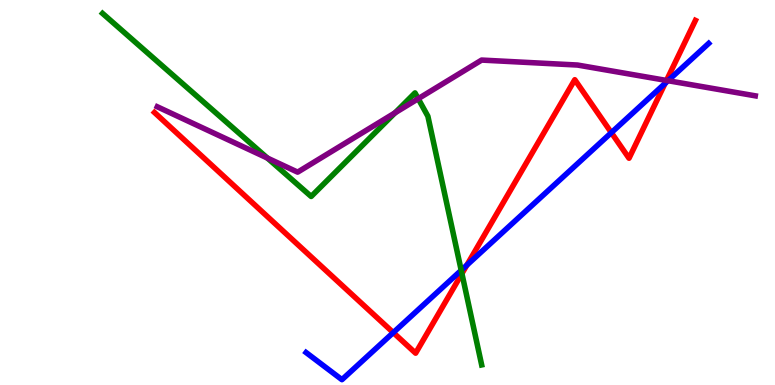[{'lines': ['blue', 'red'], 'intersections': [{'x': 5.07, 'y': 1.36}, {'x': 6.02, 'y': 3.11}, {'x': 7.89, 'y': 6.55}, {'x': 8.58, 'y': 7.83}]}, {'lines': ['green', 'red'], 'intersections': [{'x': 5.96, 'y': 2.89}]}, {'lines': ['purple', 'red'], 'intersections': [{'x': 8.6, 'y': 7.91}]}, {'lines': ['blue', 'green'], 'intersections': [{'x': 5.95, 'y': 2.98}]}, {'lines': ['blue', 'purple'], 'intersections': [{'x': 8.62, 'y': 7.9}]}, {'lines': ['green', 'purple'], 'intersections': [{'x': 3.45, 'y': 5.89}, {'x': 5.1, 'y': 7.07}, {'x': 5.4, 'y': 7.44}]}]